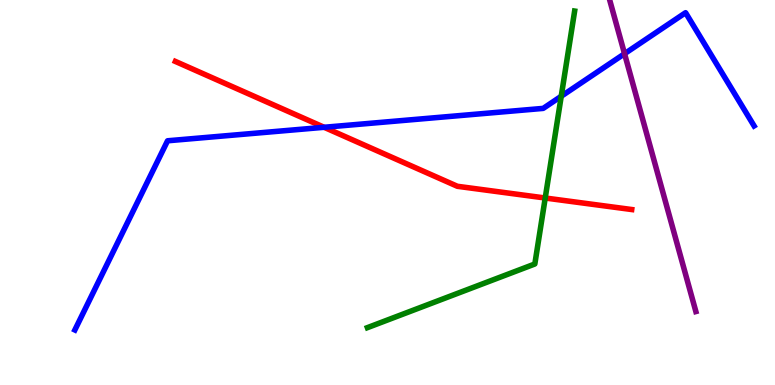[{'lines': ['blue', 'red'], 'intersections': [{'x': 4.18, 'y': 6.69}]}, {'lines': ['green', 'red'], 'intersections': [{'x': 7.04, 'y': 4.86}]}, {'lines': ['purple', 'red'], 'intersections': []}, {'lines': ['blue', 'green'], 'intersections': [{'x': 7.24, 'y': 7.5}]}, {'lines': ['blue', 'purple'], 'intersections': [{'x': 8.06, 'y': 8.6}]}, {'lines': ['green', 'purple'], 'intersections': []}]